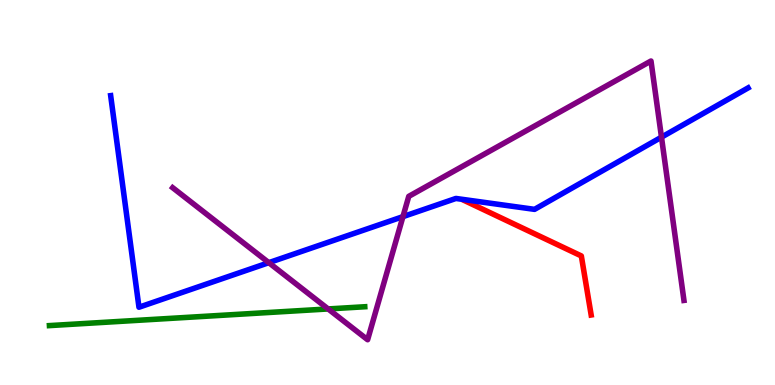[{'lines': ['blue', 'red'], 'intersections': []}, {'lines': ['green', 'red'], 'intersections': []}, {'lines': ['purple', 'red'], 'intersections': []}, {'lines': ['blue', 'green'], 'intersections': []}, {'lines': ['blue', 'purple'], 'intersections': [{'x': 3.47, 'y': 3.18}, {'x': 5.2, 'y': 4.37}, {'x': 8.54, 'y': 6.44}]}, {'lines': ['green', 'purple'], 'intersections': [{'x': 4.23, 'y': 1.98}]}]